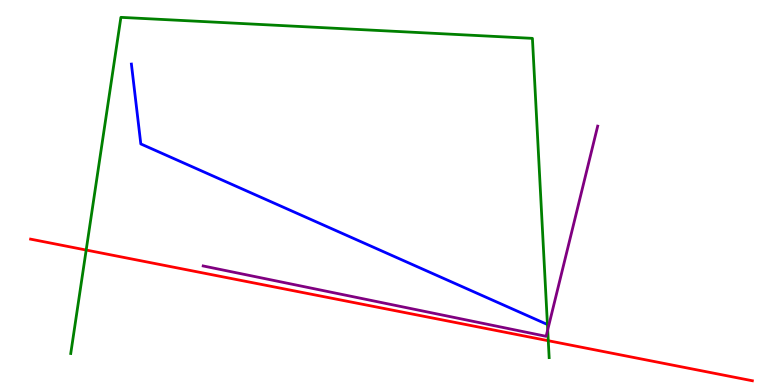[{'lines': ['blue', 'red'], 'intersections': []}, {'lines': ['green', 'red'], 'intersections': [{'x': 1.11, 'y': 3.51}, {'x': 7.07, 'y': 1.15}]}, {'lines': ['purple', 'red'], 'intersections': []}, {'lines': ['blue', 'green'], 'intersections': []}, {'lines': ['blue', 'purple'], 'intersections': []}, {'lines': ['green', 'purple'], 'intersections': [{'x': 7.07, 'y': 1.43}]}]